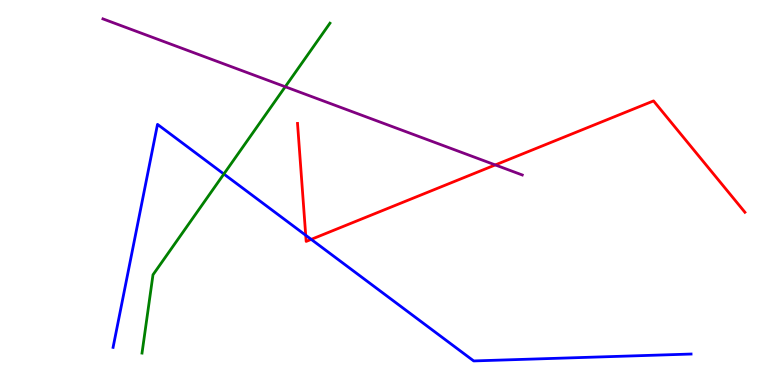[{'lines': ['blue', 'red'], 'intersections': [{'x': 3.94, 'y': 3.89}, {'x': 4.02, 'y': 3.78}]}, {'lines': ['green', 'red'], 'intersections': []}, {'lines': ['purple', 'red'], 'intersections': [{'x': 6.39, 'y': 5.72}]}, {'lines': ['blue', 'green'], 'intersections': [{'x': 2.89, 'y': 5.48}]}, {'lines': ['blue', 'purple'], 'intersections': []}, {'lines': ['green', 'purple'], 'intersections': [{'x': 3.68, 'y': 7.75}]}]